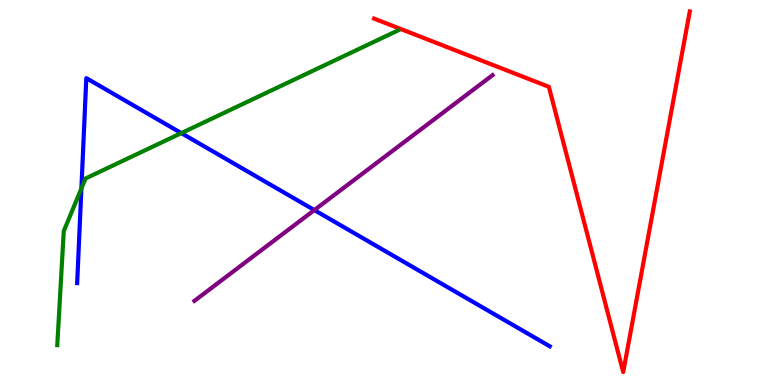[{'lines': ['blue', 'red'], 'intersections': []}, {'lines': ['green', 'red'], 'intersections': []}, {'lines': ['purple', 'red'], 'intersections': []}, {'lines': ['blue', 'green'], 'intersections': [{'x': 1.05, 'y': 5.1}, {'x': 2.34, 'y': 6.54}]}, {'lines': ['blue', 'purple'], 'intersections': [{'x': 4.06, 'y': 4.54}]}, {'lines': ['green', 'purple'], 'intersections': []}]